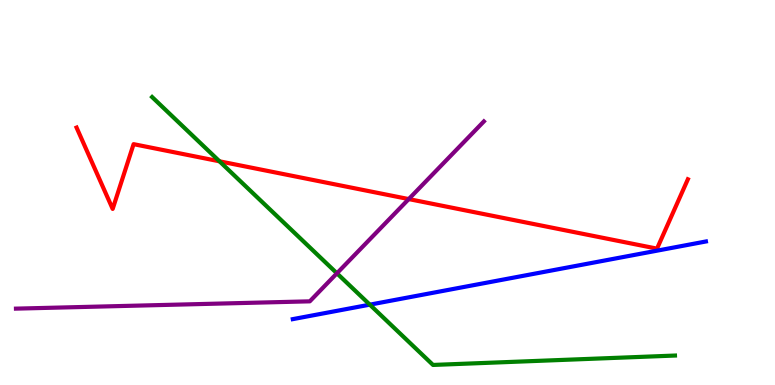[{'lines': ['blue', 'red'], 'intersections': []}, {'lines': ['green', 'red'], 'intersections': [{'x': 2.83, 'y': 5.81}]}, {'lines': ['purple', 'red'], 'intersections': [{'x': 5.27, 'y': 4.83}]}, {'lines': ['blue', 'green'], 'intersections': [{'x': 4.77, 'y': 2.09}]}, {'lines': ['blue', 'purple'], 'intersections': []}, {'lines': ['green', 'purple'], 'intersections': [{'x': 4.35, 'y': 2.9}]}]